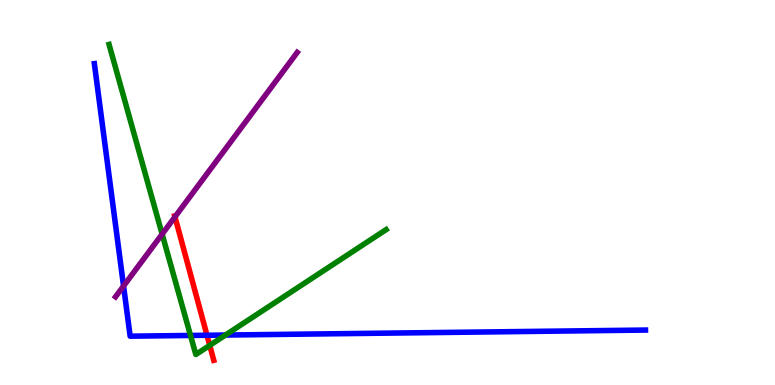[{'lines': ['blue', 'red'], 'intersections': [{'x': 2.67, 'y': 1.29}]}, {'lines': ['green', 'red'], 'intersections': [{'x': 2.71, 'y': 1.03}]}, {'lines': ['purple', 'red'], 'intersections': [{'x': 2.26, 'y': 4.37}]}, {'lines': ['blue', 'green'], 'intersections': [{'x': 2.46, 'y': 1.29}, {'x': 2.91, 'y': 1.3}]}, {'lines': ['blue', 'purple'], 'intersections': [{'x': 1.59, 'y': 2.57}]}, {'lines': ['green', 'purple'], 'intersections': [{'x': 2.09, 'y': 3.92}]}]